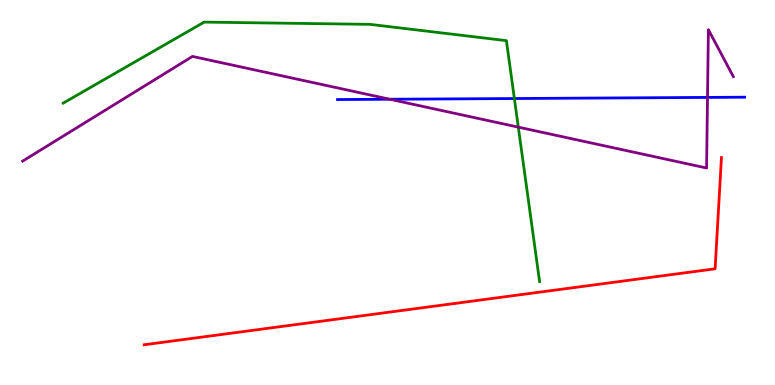[{'lines': ['blue', 'red'], 'intersections': []}, {'lines': ['green', 'red'], 'intersections': []}, {'lines': ['purple', 'red'], 'intersections': []}, {'lines': ['blue', 'green'], 'intersections': [{'x': 6.64, 'y': 7.44}]}, {'lines': ['blue', 'purple'], 'intersections': [{'x': 5.03, 'y': 7.42}, {'x': 9.13, 'y': 7.47}]}, {'lines': ['green', 'purple'], 'intersections': [{'x': 6.69, 'y': 6.7}]}]